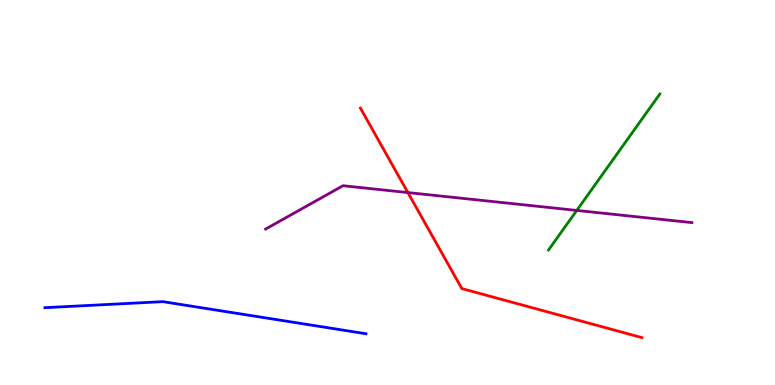[{'lines': ['blue', 'red'], 'intersections': []}, {'lines': ['green', 'red'], 'intersections': []}, {'lines': ['purple', 'red'], 'intersections': [{'x': 5.26, 'y': 5.0}]}, {'lines': ['blue', 'green'], 'intersections': []}, {'lines': ['blue', 'purple'], 'intersections': []}, {'lines': ['green', 'purple'], 'intersections': [{'x': 7.44, 'y': 4.53}]}]